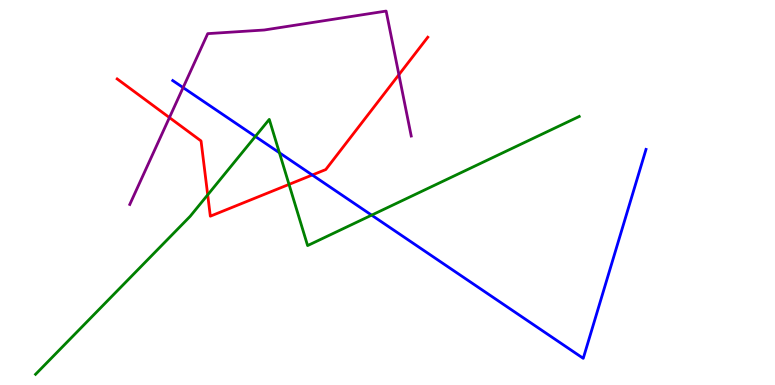[{'lines': ['blue', 'red'], 'intersections': [{'x': 4.03, 'y': 5.45}]}, {'lines': ['green', 'red'], 'intersections': [{'x': 2.68, 'y': 4.94}, {'x': 3.73, 'y': 5.21}]}, {'lines': ['purple', 'red'], 'intersections': [{'x': 2.19, 'y': 6.95}, {'x': 5.15, 'y': 8.06}]}, {'lines': ['blue', 'green'], 'intersections': [{'x': 3.29, 'y': 6.46}, {'x': 3.61, 'y': 6.03}, {'x': 4.8, 'y': 4.41}]}, {'lines': ['blue', 'purple'], 'intersections': [{'x': 2.36, 'y': 7.72}]}, {'lines': ['green', 'purple'], 'intersections': []}]